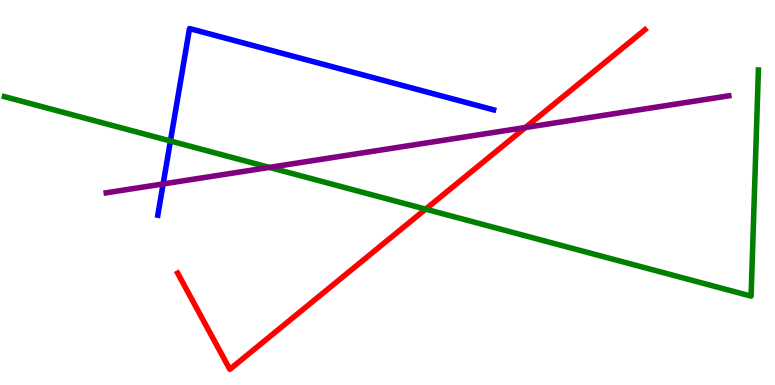[{'lines': ['blue', 'red'], 'intersections': []}, {'lines': ['green', 'red'], 'intersections': [{'x': 5.49, 'y': 4.57}]}, {'lines': ['purple', 'red'], 'intersections': [{'x': 6.78, 'y': 6.69}]}, {'lines': ['blue', 'green'], 'intersections': [{'x': 2.2, 'y': 6.34}]}, {'lines': ['blue', 'purple'], 'intersections': [{'x': 2.1, 'y': 5.22}]}, {'lines': ['green', 'purple'], 'intersections': [{'x': 3.48, 'y': 5.65}]}]